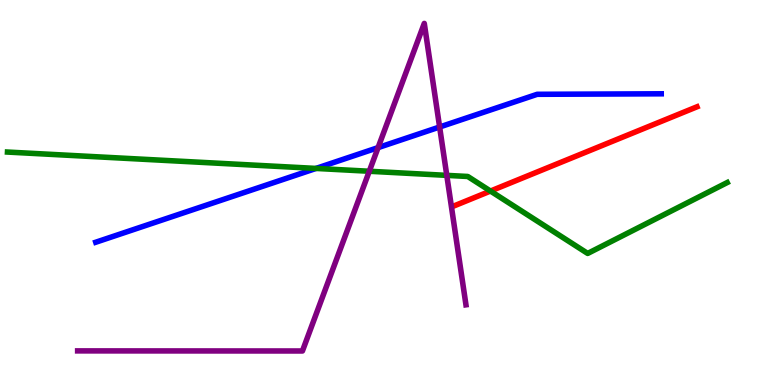[{'lines': ['blue', 'red'], 'intersections': []}, {'lines': ['green', 'red'], 'intersections': [{'x': 6.33, 'y': 5.04}]}, {'lines': ['purple', 'red'], 'intersections': []}, {'lines': ['blue', 'green'], 'intersections': [{'x': 4.08, 'y': 5.63}]}, {'lines': ['blue', 'purple'], 'intersections': [{'x': 4.88, 'y': 6.17}, {'x': 5.67, 'y': 6.7}]}, {'lines': ['green', 'purple'], 'intersections': [{'x': 4.76, 'y': 5.55}, {'x': 5.76, 'y': 5.44}]}]